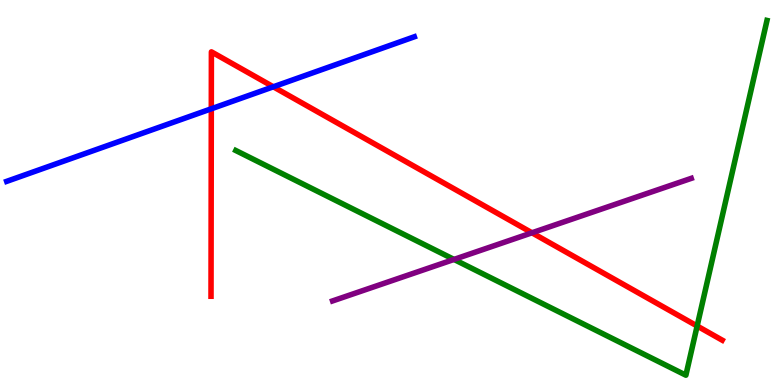[{'lines': ['blue', 'red'], 'intersections': [{'x': 2.73, 'y': 7.17}, {'x': 3.53, 'y': 7.75}]}, {'lines': ['green', 'red'], 'intersections': [{'x': 9.0, 'y': 1.53}]}, {'lines': ['purple', 'red'], 'intersections': [{'x': 6.86, 'y': 3.95}]}, {'lines': ['blue', 'green'], 'intersections': []}, {'lines': ['blue', 'purple'], 'intersections': []}, {'lines': ['green', 'purple'], 'intersections': [{'x': 5.86, 'y': 3.26}]}]